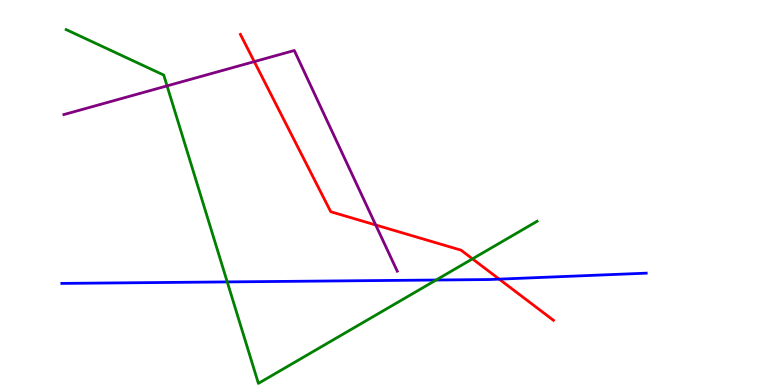[{'lines': ['blue', 'red'], 'intersections': [{'x': 6.44, 'y': 2.75}]}, {'lines': ['green', 'red'], 'intersections': [{'x': 6.1, 'y': 3.28}]}, {'lines': ['purple', 'red'], 'intersections': [{'x': 3.28, 'y': 8.4}, {'x': 4.85, 'y': 4.16}]}, {'lines': ['blue', 'green'], 'intersections': [{'x': 2.93, 'y': 2.68}, {'x': 5.63, 'y': 2.73}]}, {'lines': ['blue', 'purple'], 'intersections': []}, {'lines': ['green', 'purple'], 'intersections': [{'x': 2.16, 'y': 7.77}]}]